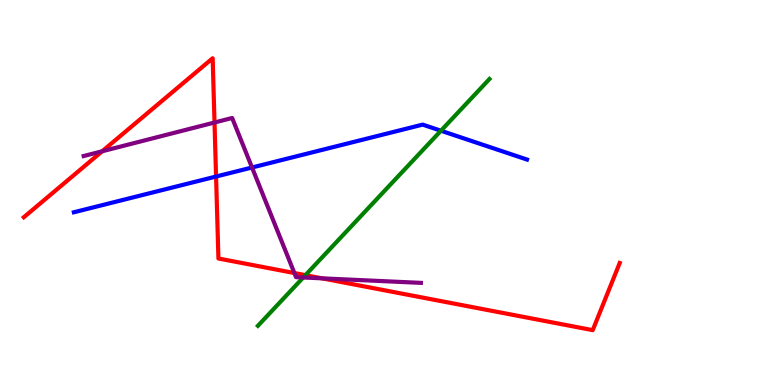[{'lines': ['blue', 'red'], 'intersections': [{'x': 2.79, 'y': 5.41}]}, {'lines': ['green', 'red'], 'intersections': [{'x': 3.94, 'y': 2.85}]}, {'lines': ['purple', 'red'], 'intersections': [{'x': 1.32, 'y': 6.07}, {'x': 2.77, 'y': 6.82}, {'x': 3.8, 'y': 2.91}, {'x': 4.16, 'y': 2.77}]}, {'lines': ['blue', 'green'], 'intersections': [{'x': 5.69, 'y': 6.6}]}, {'lines': ['blue', 'purple'], 'intersections': [{'x': 3.25, 'y': 5.65}]}, {'lines': ['green', 'purple'], 'intersections': [{'x': 3.91, 'y': 2.79}]}]